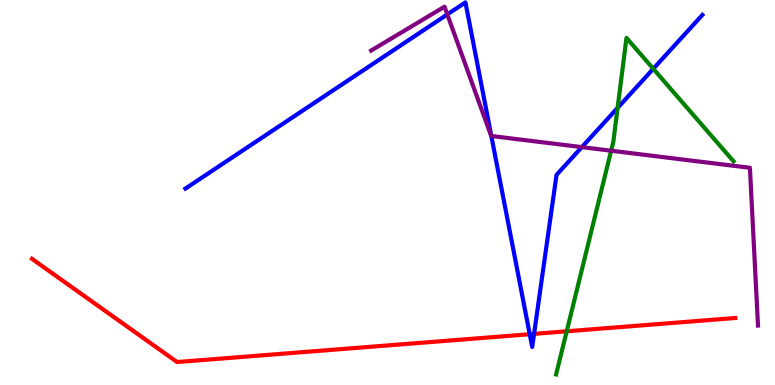[{'lines': ['blue', 'red'], 'intersections': [{'x': 6.84, 'y': 1.32}, {'x': 6.89, 'y': 1.33}]}, {'lines': ['green', 'red'], 'intersections': [{'x': 7.31, 'y': 1.39}]}, {'lines': ['purple', 'red'], 'intersections': []}, {'lines': ['blue', 'green'], 'intersections': [{'x': 7.97, 'y': 7.2}, {'x': 8.43, 'y': 8.21}]}, {'lines': ['blue', 'purple'], 'intersections': [{'x': 5.77, 'y': 9.63}, {'x': 6.34, 'y': 6.47}, {'x': 7.51, 'y': 6.18}]}, {'lines': ['green', 'purple'], 'intersections': [{'x': 7.89, 'y': 6.09}]}]